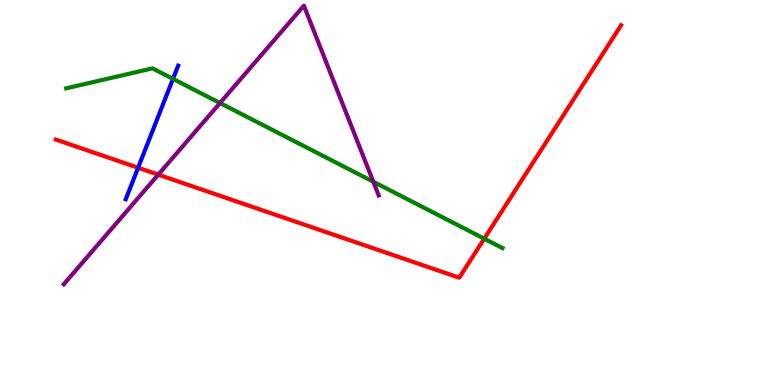[{'lines': ['blue', 'red'], 'intersections': [{'x': 1.78, 'y': 5.64}]}, {'lines': ['green', 'red'], 'intersections': [{'x': 6.25, 'y': 3.8}]}, {'lines': ['purple', 'red'], 'intersections': [{'x': 2.04, 'y': 5.46}]}, {'lines': ['blue', 'green'], 'intersections': [{'x': 2.23, 'y': 7.95}]}, {'lines': ['blue', 'purple'], 'intersections': []}, {'lines': ['green', 'purple'], 'intersections': [{'x': 2.84, 'y': 7.32}, {'x': 4.82, 'y': 5.28}]}]